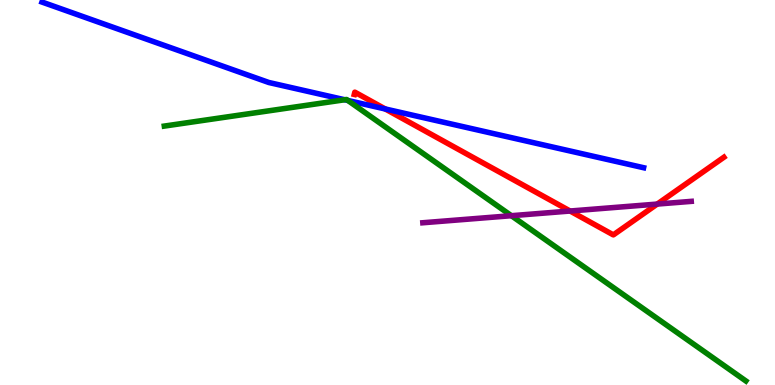[{'lines': ['blue', 'red'], 'intersections': [{'x': 4.97, 'y': 7.17}]}, {'lines': ['green', 'red'], 'intersections': []}, {'lines': ['purple', 'red'], 'intersections': [{'x': 7.36, 'y': 4.52}, {'x': 8.48, 'y': 4.7}]}, {'lines': ['blue', 'green'], 'intersections': [{'x': 4.45, 'y': 7.41}, {'x': 4.49, 'y': 7.39}]}, {'lines': ['blue', 'purple'], 'intersections': []}, {'lines': ['green', 'purple'], 'intersections': [{'x': 6.6, 'y': 4.4}]}]